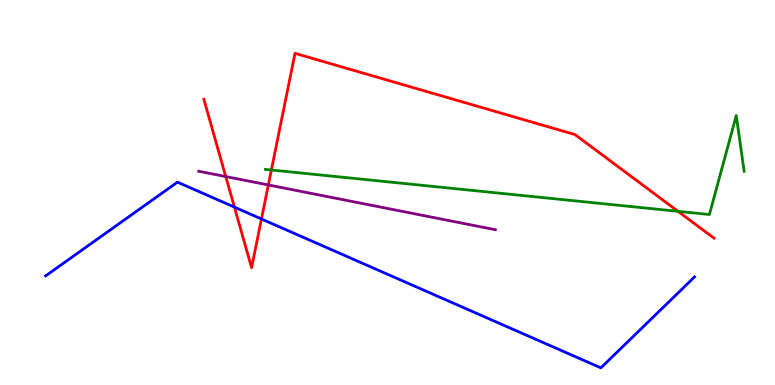[{'lines': ['blue', 'red'], 'intersections': [{'x': 3.02, 'y': 4.62}, {'x': 3.37, 'y': 4.31}]}, {'lines': ['green', 'red'], 'intersections': [{'x': 3.5, 'y': 5.58}, {'x': 8.75, 'y': 4.51}]}, {'lines': ['purple', 'red'], 'intersections': [{'x': 2.91, 'y': 5.41}, {'x': 3.46, 'y': 5.2}]}, {'lines': ['blue', 'green'], 'intersections': []}, {'lines': ['blue', 'purple'], 'intersections': []}, {'lines': ['green', 'purple'], 'intersections': []}]